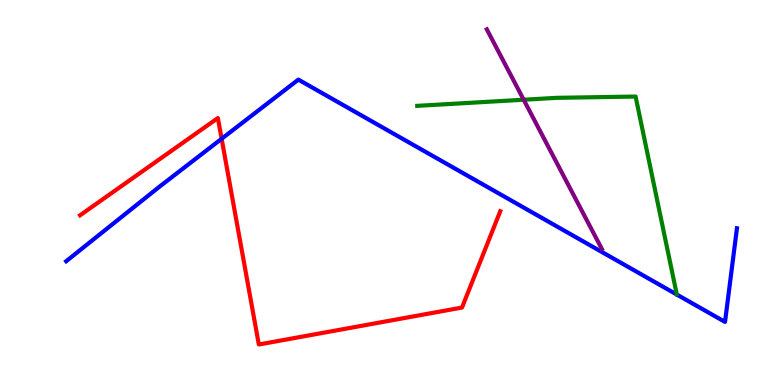[{'lines': ['blue', 'red'], 'intersections': [{'x': 2.86, 'y': 6.4}]}, {'lines': ['green', 'red'], 'intersections': []}, {'lines': ['purple', 'red'], 'intersections': []}, {'lines': ['blue', 'green'], 'intersections': []}, {'lines': ['blue', 'purple'], 'intersections': []}, {'lines': ['green', 'purple'], 'intersections': [{'x': 6.76, 'y': 7.41}]}]